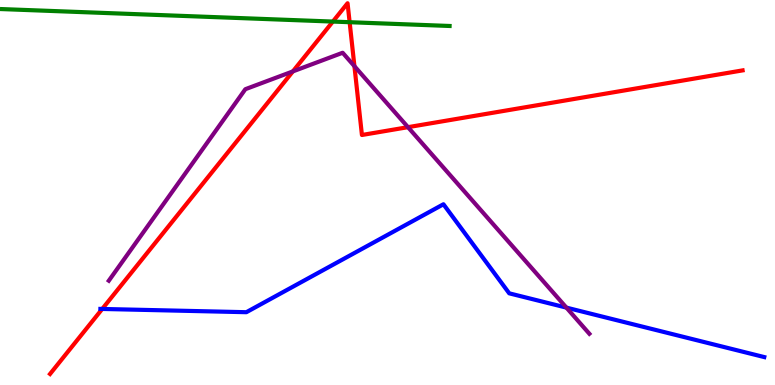[{'lines': ['blue', 'red'], 'intersections': [{'x': 1.32, 'y': 1.98}]}, {'lines': ['green', 'red'], 'intersections': [{'x': 4.29, 'y': 9.44}, {'x': 4.51, 'y': 9.42}]}, {'lines': ['purple', 'red'], 'intersections': [{'x': 3.78, 'y': 8.15}, {'x': 4.57, 'y': 8.28}, {'x': 5.26, 'y': 6.7}]}, {'lines': ['blue', 'green'], 'intersections': []}, {'lines': ['blue', 'purple'], 'intersections': [{'x': 7.31, 'y': 2.01}]}, {'lines': ['green', 'purple'], 'intersections': []}]